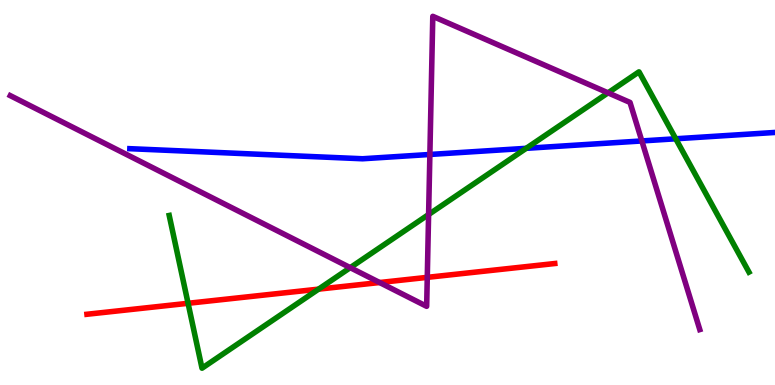[{'lines': ['blue', 'red'], 'intersections': []}, {'lines': ['green', 'red'], 'intersections': [{'x': 2.43, 'y': 2.12}, {'x': 4.11, 'y': 2.49}]}, {'lines': ['purple', 'red'], 'intersections': [{'x': 4.9, 'y': 2.66}, {'x': 5.51, 'y': 2.8}]}, {'lines': ['blue', 'green'], 'intersections': [{'x': 6.79, 'y': 6.15}, {'x': 8.72, 'y': 6.4}]}, {'lines': ['blue', 'purple'], 'intersections': [{'x': 5.55, 'y': 5.99}, {'x': 8.28, 'y': 6.34}]}, {'lines': ['green', 'purple'], 'intersections': [{'x': 4.52, 'y': 3.05}, {'x': 5.53, 'y': 4.43}, {'x': 7.85, 'y': 7.59}]}]